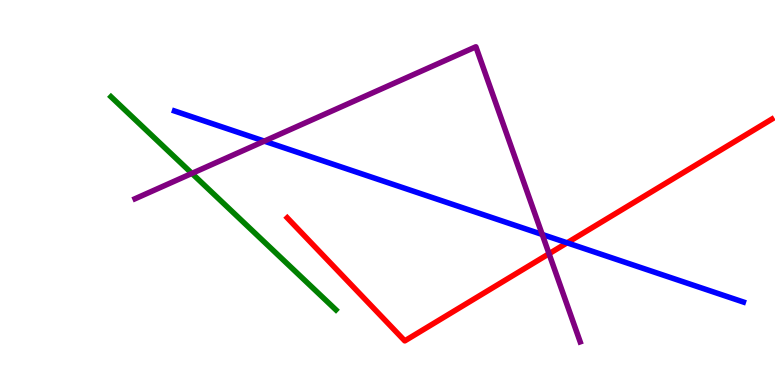[{'lines': ['blue', 'red'], 'intersections': [{'x': 7.32, 'y': 3.69}]}, {'lines': ['green', 'red'], 'intersections': []}, {'lines': ['purple', 'red'], 'intersections': [{'x': 7.08, 'y': 3.41}]}, {'lines': ['blue', 'green'], 'intersections': []}, {'lines': ['blue', 'purple'], 'intersections': [{'x': 3.41, 'y': 6.33}, {'x': 7.0, 'y': 3.91}]}, {'lines': ['green', 'purple'], 'intersections': [{'x': 2.48, 'y': 5.5}]}]